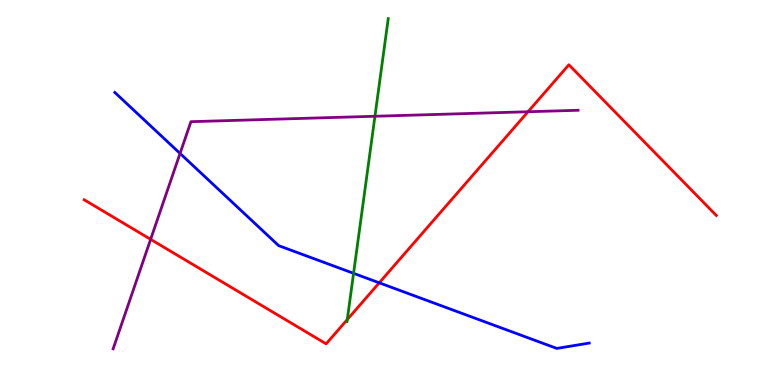[{'lines': ['blue', 'red'], 'intersections': [{'x': 4.89, 'y': 2.65}]}, {'lines': ['green', 'red'], 'intersections': [{'x': 4.48, 'y': 1.7}]}, {'lines': ['purple', 'red'], 'intersections': [{'x': 1.94, 'y': 3.78}, {'x': 6.81, 'y': 7.1}]}, {'lines': ['blue', 'green'], 'intersections': [{'x': 4.56, 'y': 2.9}]}, {'lines': ['blue', 'purple'], 'intersections': [{'x': 2.32, 'y': 6.01}]}, {'lines': ['green', 'purple'], 'intersections': [{'x': 4.84, 'y': 6.98}]}]